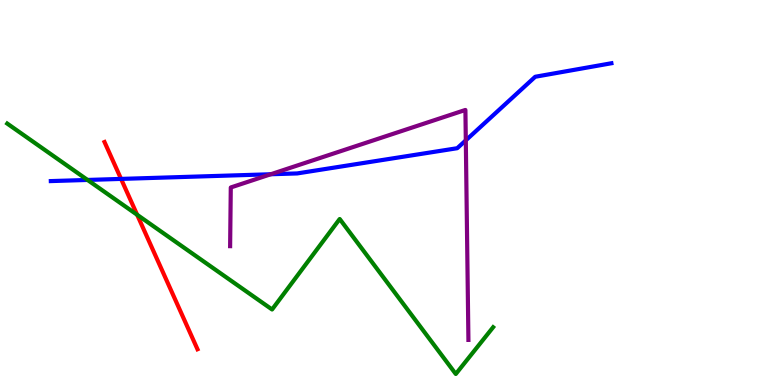[{'lines': ['blue', 'red'], 'intersections': [{'x': 1.56, 'y': 5.35}]}, {'lines': ['green', 'red'], 'intersections': [{'x': 1.77, 'y': 4.42}]}, {'lines': ['purple', 'red'], 'intersections': []}, {'lines': ['blue', 'green'], 'intersections': [{'x': 1.13, 'y': 5.33}]}, {'lines': ['blue', 'purple'], 'intersections': [{'x': 3.49, 'y': 5.47}, {'x': 6.01, 'y': 6.35}]}, {'lines': ['green', 'purple'], 'intersections': []}]